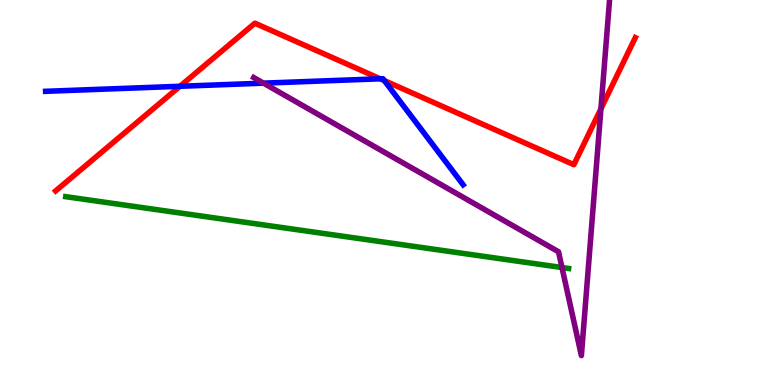[{'lines': ['blue', 'red'], 'intersections': [{'x': 2.32, 'y': 7.76}, {'x': 4.91, 'y': 7.95}, {'x': 4.96, 'y': 7.91}]}, {'lines': ['green', 'red'], 'intersections': []}, {'lines': ['purple', 'red'], 'intersections': [{'x': 7.75, 'y': 7.18}]}, {'lines': ['blue', 'green'], 'intersections': []}, {'lines': ['blue', 'purple'], 'intersections': [{'x': 3.4, 'y': 7.84}]}, {'lines': ['green', 'purple'], 'intersections': [{'x': 7.25, 'y': 3.05}]}]